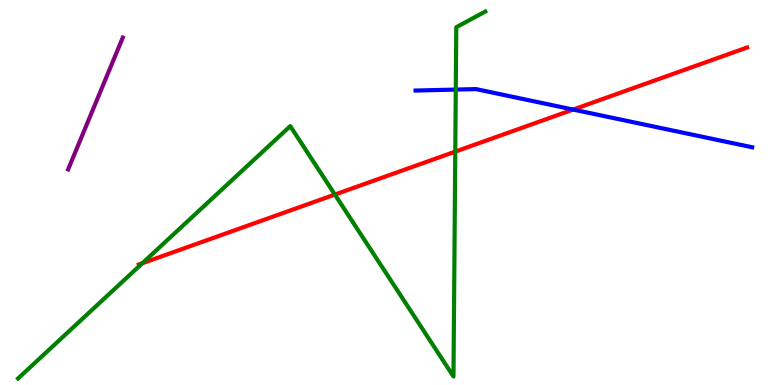[{'lines': ['blue', 'red'], 'intersections': [{'x': 7.4, 'y': 7.15}]}, {'lines': ['green', 'red'], 'intersections': [{'x': 1.84, 'y': 3.16}, {'x': 4.32, 'y': 4.95}, {'x': 5.87, 'y': 6.06}]}, {'lines': ['purple', 'red'], 'intersections': []}, {'lines': ['blue', 'green'], 'intersections': [{'x': 5.88, 'y': 7.67}]}, {'lines': ['blue', 'purple'], 'intersections': []}, {'lines': ['green', 'purple'], 'intersections': []}]